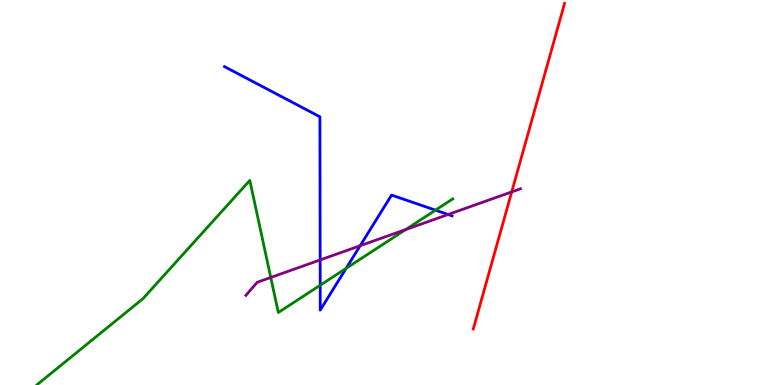[{'lines': ['blue', 'red'], 'intersections': []}, {'lines': ['green', 'red'], 'intersections': []}, {'lines': ['purple', 'red'], 'intersections': [{'x': 6.6, 'y': 5.02}]}, {'lines': ['blue', 'green'], 'intersections': [{'x': 4.13, 'y': 2.59}, {'x': 4.47, 'y': 3.03}, {'x': 5.62, 'y': 4.54}]}, {'lines': ['blue', 'purple'], 'intersections': [{'x': 4.13, 'y': 3.25}, {'x': 4.65, 'y': 3.62}, {'x': 5.78, 'y': 4.43}]}, {'lines': ['green', 'purple'], 'intersections': [{'x': 3.49, 'y': 2.79}, {'x': 5.23, 'y': 4.04}]}]